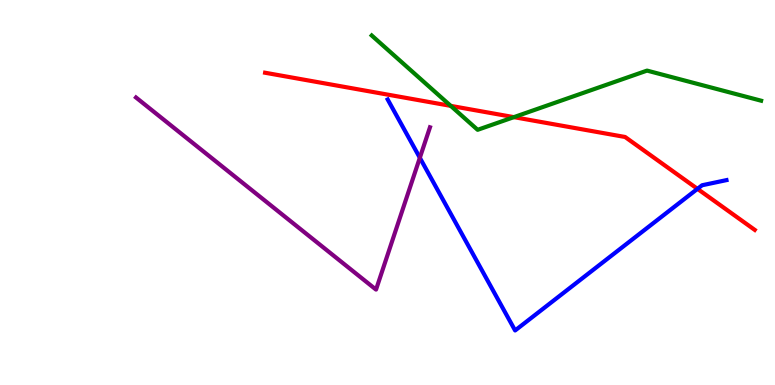[{'lines': ['blue', 'red'], 'intersections': [{'x': 9.0, 'y': 5.09}]}, {'lines': ['green', 'red'], 'intersections': [{'x': 5.82, 'y': 7.25}, {'x': 6.63, 'y': 6.96}]}, {'lines': ['purple', 'red'], 'intersections': []}, {'lines': ['blue', 'green'], 'intersections': []}, {'lines': ['blue', 'purple'], 'intersections': [{'x': 5.42, 'y': 5.9}]}, {'lines': ['green', 'purple'], 'intersections': []}]